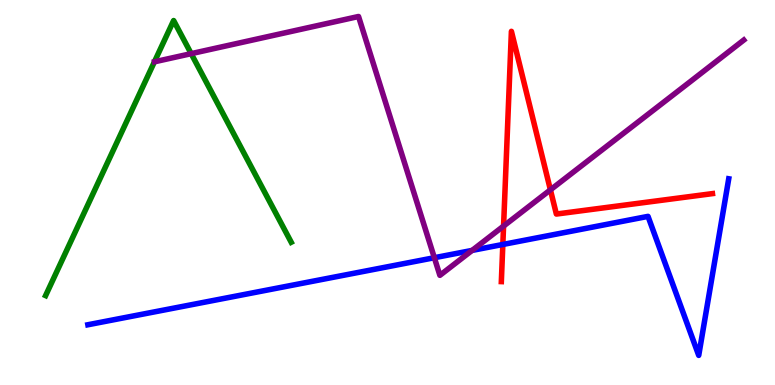[{'lines': ['blue', 'red'], 'intersections': [{'x': 6.49, 'y': 3.65}]}, {'lines': ['green', 'red'], 'intersections': []}, {'lines': ['purple', 'red'], 'intersections': [{'x': 6.5, 'y': 4.13}, {'x': 7.1, 'y': 5.07}]}, {'lines': ['blue', 'green'], 'intersections': []}, {'lines': ['blue', 'purple'], 'intersections': [{'x': 5.6, 'y': 3.31}, {'x': 6.09, 'y': 3.5}]}, {'lines': ['green', 'purple'], 'intersections': [{'x': 2.47, 'y': 8.61}]}]